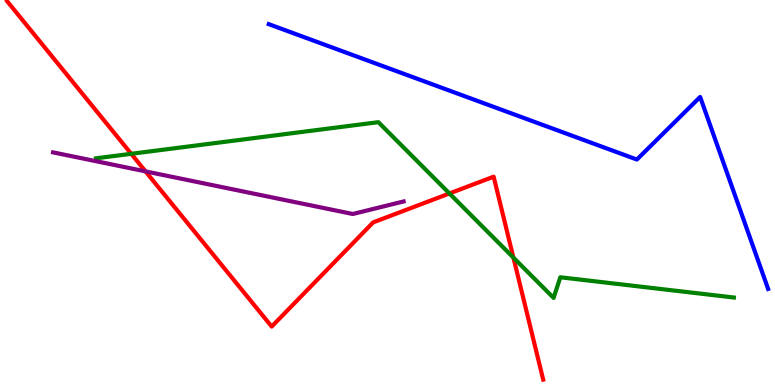[{'lines': ['blue', 'red'], 'intersections': []}, {'lines': ['green', 'red'], 'intersections': [{'x': 1.69, 'y': 6.01}, {'x': 5.8, 'y': 4.98}, {'x': 6.62, 'y': 3.31}]}, {'lines': ['purple', 'red'], 'intersections': [{'x': 1.88, 'y': 5.55}]}, {'lines': ['blue', 'green'], 'intersections': []}, {'lines': ['blue', 'purple'], 'intersections': []}, {'lines': ['green', 'purple'], 'intersections': []}]